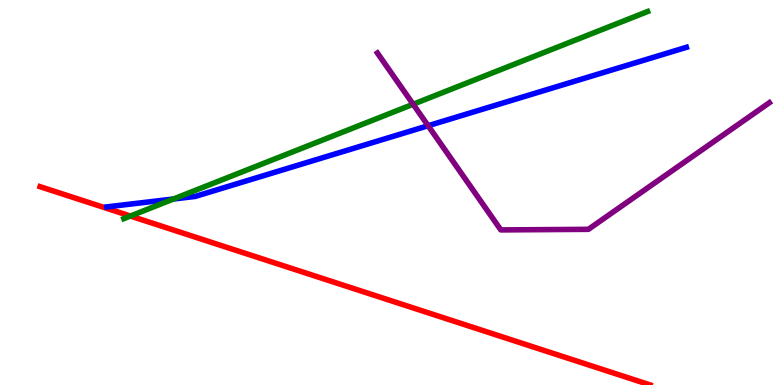[{'lines': ['blue', 'red'], 'intersections': []}, {'lines': ['green', 'red'], 'intersections': [{'x': 1.68, 'y': 4.39}]}, {'lines': ['purple', 'red'], 'intersections': []}, {'lines': ['blue', 'green'], 'intersections': [{'x': 2.24, 'y': 4.83}]}, {'lines': ['blue', 'purple'], 'intersections': [{'x': 5.52, 'y': 6.73}]}, {'lines': ['green', 'purple'], 'intersections': [{'x': 5.33, 'y': 7.29}]}]